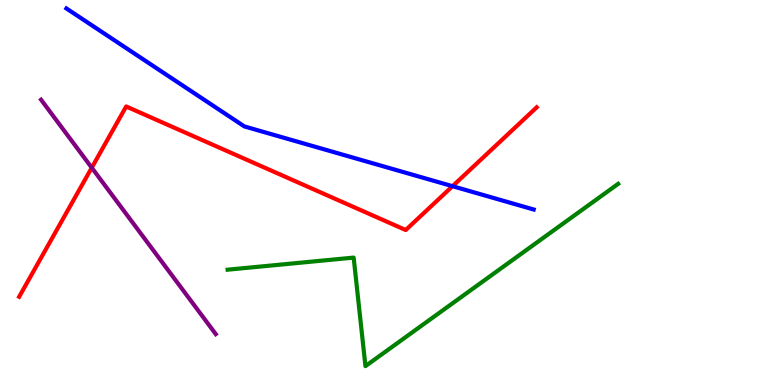[{'lines': ['blue', 'red'], 'intersections': [{'x': 5.84, 'y': 5.16}]}, {'lines': ['green', 'red'], 'intersections': []}, {'lines': ['purple', 'red'], 'intersections': [{'x': 1.18, 'y': 5.64}]}, {'lines': ['blue', 'green'], 'intersections': []}, {'lines': ['blue', 'purple'], 'intersections': []}, {'lines': ['green', 'purple'], 'intersections': []}]